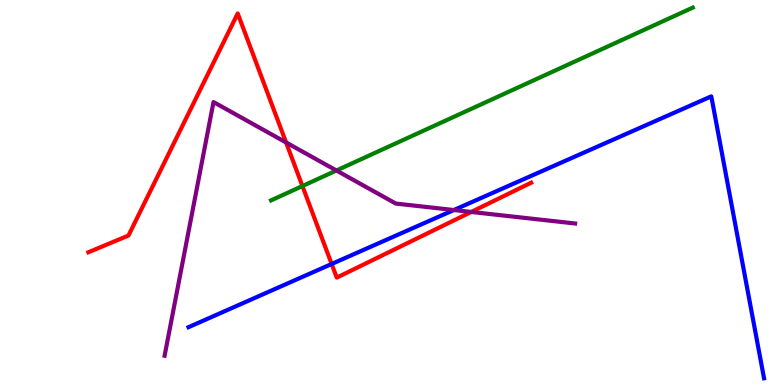[{'lines': ['blue', 'red'], 'intersections': [{'x': 4.28, 'y': 3.14}]}, {'lines': ['green', 'red'], 'intersections': [{'x': 3.9, 'y': 5.17}]}, {'lines': ['purple', 'red'], 'intersections': [{'x': 3.69, 'y': 6.3}, {'x': 6.08, 'y': 4.49}]}, {'lines': ['blue', 'green'], 'intersections': []}, {'lines': ['blue', 'purple'], 'intersections': [{'x': 5.86, 'y': 4.54}]}, {'lines': ['green', 'purple'], 'intersections': [{'x': 4.34, 'y': 5.57}]}]